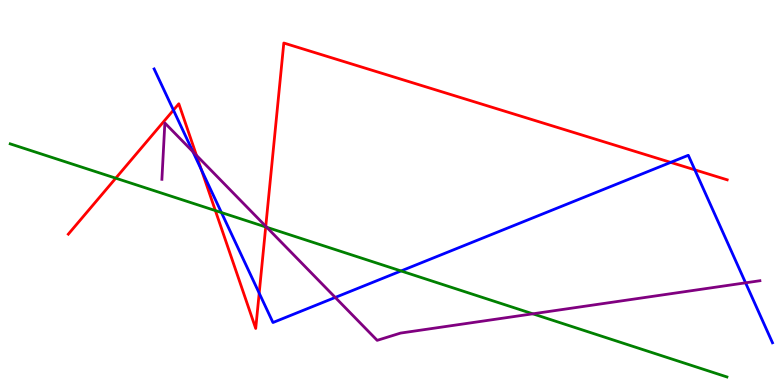[{'lines': ['blue', 'red'], 'intersections': [{'x': 2.24, 'y': 7.14}, {'x': 2.6, 'y': 5.59}, {'x': 3.34, 'y': 2.39}, {'x': 8.65, 'y': 5.78}, {'x': 8.97, 'y': 5.59}]}, {'lines': ['green', 'red'], 'intersections': [{'x': 1.49, 'y': 5.37}, {'x': 2.78, 'y': 4.53}, {'x': 3.43, 'y': 4.11}]}, {'lines': ['purple', 'red'], 'intersections': [{'x': 2.54, 'y': 5.96}, {'x': 3.43, 'y': 4.12}]}, {'lines': ['blue', 'green'], 'intersections': [{'x': 2.86, 'y': 4.48}, {'x': 5.17, 'y': 2.96}]}, {'lines': ['blue', 'purple'], 'intersections': [{'x': 2.49, 'y': 6.06}, {'x': 4.33, 'y': 2.27}, {'x': 9.62, 'y': 2.65}]}, {'lines': ['green', 'purple'], 'intersections': [{'x': 3.44, 'y': 4.1}, {'x': 6.88, 'y': 1.85}]}]